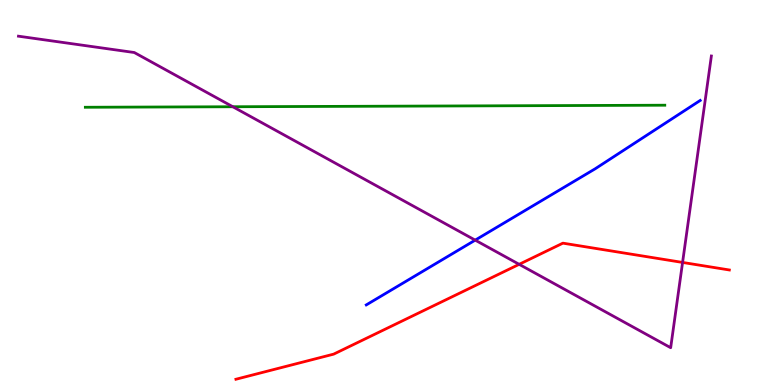[{'lines': ['blue', 'red'], 'intersections': []}, {'lines': ['green', 'red'], 'intersections': []}, {'lines': ['purple', 'red'], 'intersections': [{'x': 6.7, 'y': 3.13}, {'x': 8.81, 'y': 3.18}]}, {'lines': ['blue', 'green'], 'intersections': []}, {'lines': ['blue', 'purple'], 'intersections': [{'x': 6.13, 'y': 3.76}]}, {'lines': ['green', 'purple'], 'intersections': [{'x': 3.0, 'y': 7.23}]}]